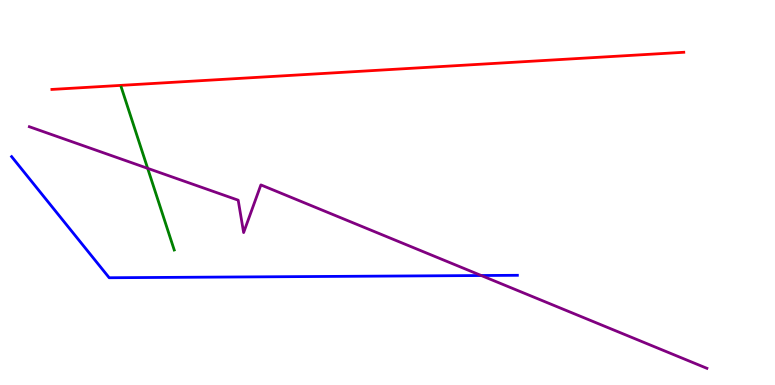[{'lines': ['blue', 'red'], 'intersections': []}, {'lines': ['green', 'red'], 'intersections': []}, {'lines': ['purple', 'red'], 'intersections': []}, {'lines': ['blue', 'green'], 'intersections': []}, {'lines': ['blue', 'purple'], 'intersections': [{'x': 6.21, 'y': 2.84}]}, {'lines': ['green', 'purple'], 'intersections': [{'x': 1.91, 'y': 5.63}]}]